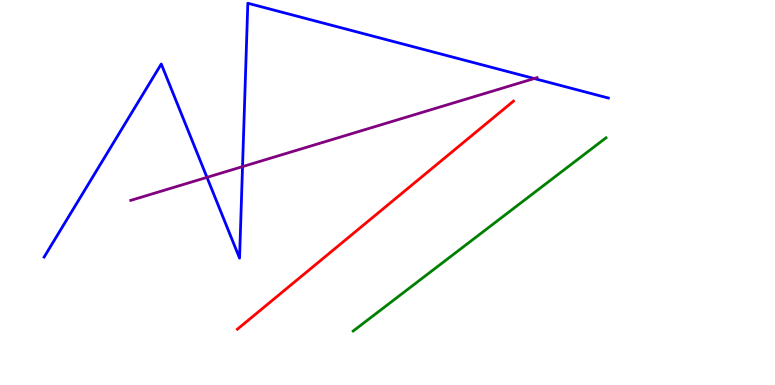[{'lines': ['blue', 'red'], 'intersections': []}, {'lines': ['green', 'red'], 'intersections': []}, {'lines': ['purple', 'red'], 'intersections': []}, {'lines': ['blue', 'green'], 'intersections': []}, {'lines': ['blue', 'purple'], 'intersections': [{'x': 2.67, 'y': 5.39}, {'x': 3.13, 'y': 5.67}, {'x': 6.89, 'y': 7.96}]}, {'lines': ['green', 'purple'], 'intersections': []}]